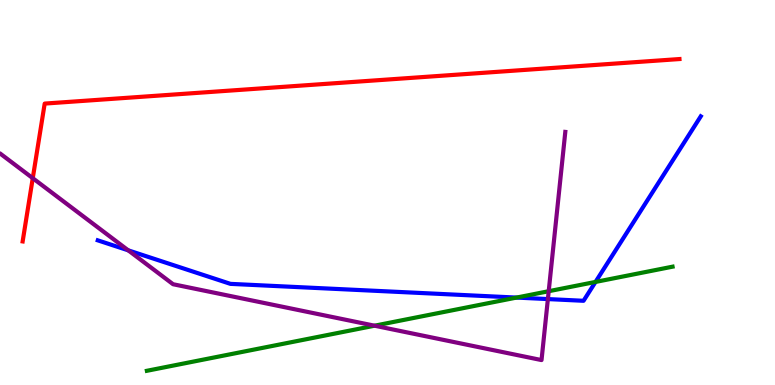[{'lines': ['blue', 'red'], 'intersections': []}, {'lines': ['green', 'red'], 'intersections': []}, {'lines': ['purple', 'red'], 'intersections': [{'x': 0.423, 'y': 5.37}]}, {'lines': ['blue', 'green'], 'intersections': [{'x': 6.66, 'y': 2.27}, {'x': 7.68, 'y': 2.68}]}, {'lines': ['blue', 'purple'], 'intersections': [{'x': 1.65, 'y': 3.5}, {'x': 7.07, 'y': 2.23}]}, {'lines': ['green', 'purple'], 'intersections': [{'x': 4.83, 'y': 1.54}, {'x': 7.08, 'y': 2.44}]}]